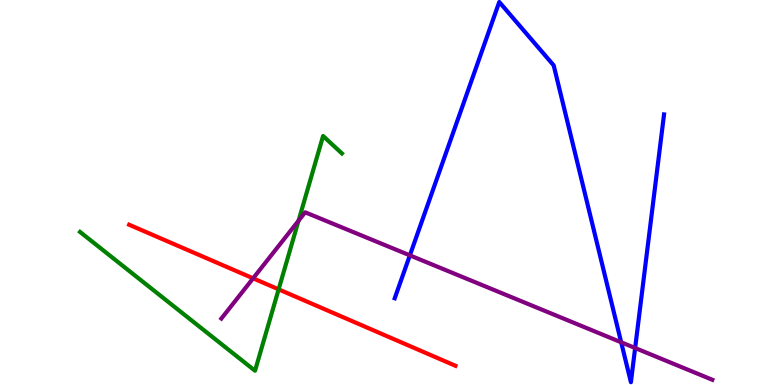[{'lines': ['blue', 'red'], 'intersections': []}, {'lines': ['green', 'red'], 'intersections': [{'x': 3.6, 'y': 2.48}]}, {'lines': ['purple', 'red'], 'intersections': [{'x': 3.27, 'y': 2.77}]}, {'lines': ['blue', 'green'], 'intersections': []}, {'lines': ['blue', 'purple'], 'intersections': [{'x': 5.29, 'y': 3.37}, {'x': 8.02, 'y': 1.11}, {'x': 8.2, 'y': 0.96}]}, {'lines': ['green', 'purple'], 'intersections': [{'x': 3.85, 'y': 4.27}]}]